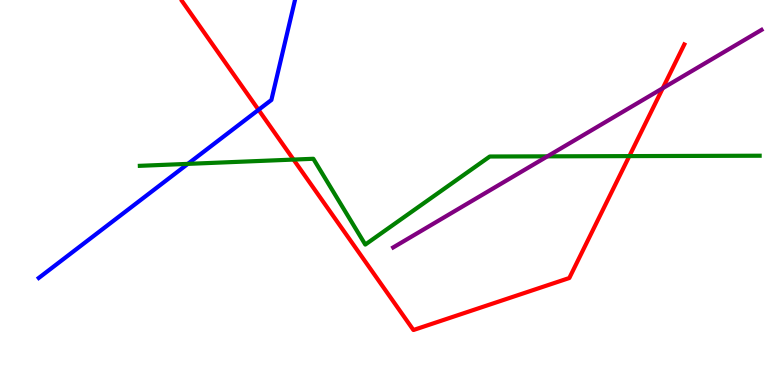[{'lines': ['blue', 'red'], 'intersections': [{'x': 3.34, 'y': 7.15}]}, {'lines': ['green', 'red'], 'intersections': [{'x': 3.79, 'y': 5.86}, {'x': 8.12, 'y': 5.95}]}, {'lines': ['purple', 'red'], 'intersections': [{'x': 8.55, 'y': 7.71}]}, {'lines': ['blue', 'green'], 'intersections': [{'x': 2.42, 'y': 5.74}]}, {'lines': ['blue', 'purple'], 'intersections': []}, {'lines': ['green', 'purple'], 'intersections': [{'x': 7.06, 'y': 5.94}]}]